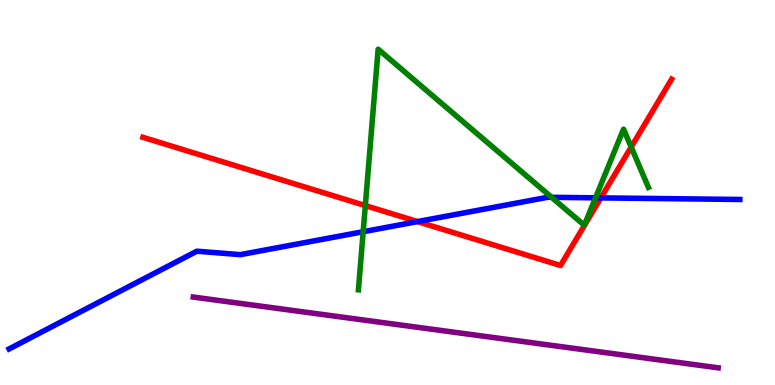[{'lines': ['blue', 'red'], 'intersections': [{'x': 5.39, 'y': 4.24}, {'x': 7.75, 'y': 4.86}]}, {'lines': ['green', 'red'], 'intersections': [{'x': 4.71, 'y': 4.66}, {'x': 8.14, 'y': 6.18}]}, {'lines': ['purple', 'red'], 'intersections': []}, {'lines': ['blue', 'green'], 'intersections': [{'x': 4.69, 'y': 3.98}, {'x': 7.12, 'y': 4.87}, {'x': 7.68, 'y': 4.86}]}, {'lines': ['blue', 'purple'], 'intersections': []}, {'lines': ['green', 'purple'], 'intersections': []}]